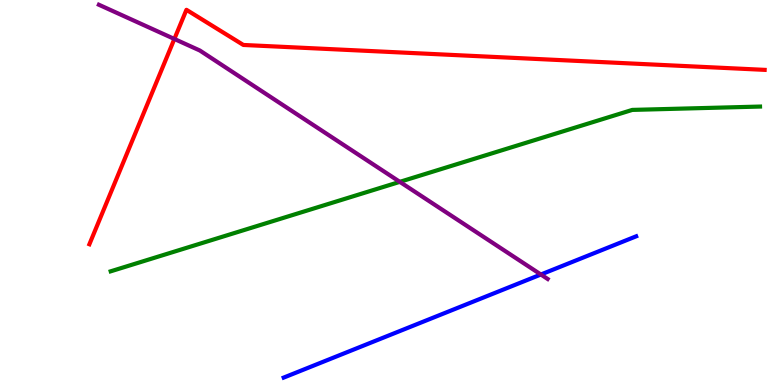[{'lines': ['blue', 'red'], 'intersections': []}, {'lines': ['green', 'red'], 'intersections': []}, {'lines': ['purple', 'red'], 'intersections': [{'x': 2.25, 'y': 8.99}]}, {'lines': ['blue', 'green'], 'intersections': []}, {'lines': ['blue', 'purple'], 'intersections': [{'x': 6.98, 'y': 2.87}]}, {'lines': ['green', 'purple'], 'intersections': [{'x': 5.16, 'y': 5.28}]}]